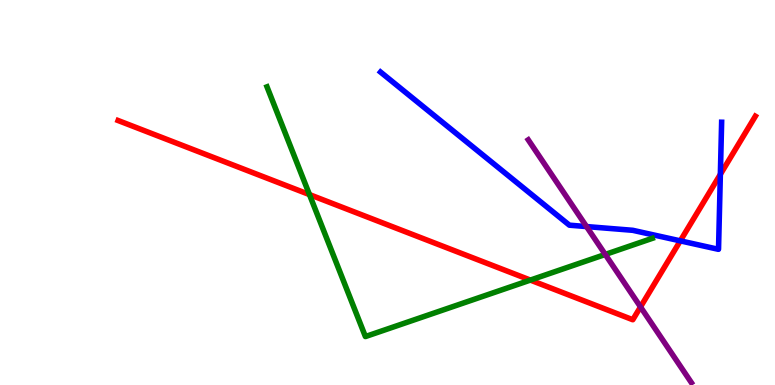[{'lines': ['blue', 'red'], 'intersections': [{'x': 8.78, 'y': 3.74}, {'x': 9.29, 'y': 5.47}]}, {'lines': ['green', 'red'], 'intersections': [{'x': 3.99, 'y': 4.95}, {'x': 6.84, 'y': 2.72}]}, {'lines': ['purple', 'red'], 'intersections': [{'x': 8.26, 'y': 2.03}]}, {'lines': ['blue', 'green'], 'intersections': []}, {'lines': ['blue', 'purple'], 'intersections': [{'x': 7.57, 'y': 4.12}]}, {'lines': ['green', 'purple'], 'intersections': [{'x': 7.81, 'y': 3.39}]}]